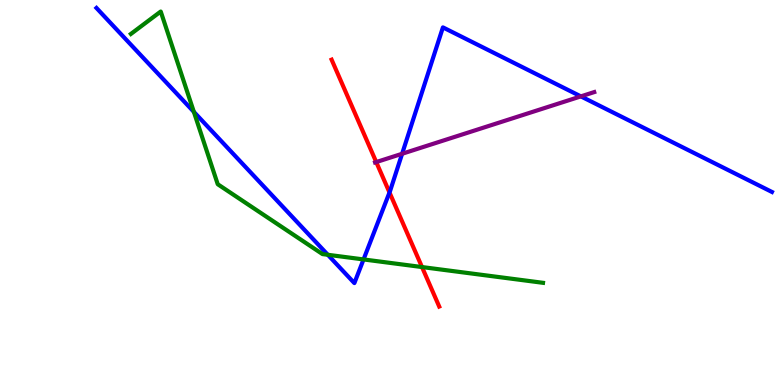[{'lines': ['blue', 'red'], 'intersections': [{'x': 5.03, 'y': 5.0}]}, {'lines': ['green', 'red'], 'intersections': [{'x': 5.45, 'y': 3.06}]}, {'lines': ['purple', 'red'], 'intersections': [{'x': 4.85, 'y': 5.79}]}, {'lines': ['blue', 'green'], 'intersections': [{'x': 2.5, 'y': 7.09}, {'x': 4.23, 'y': 3.38}, {'x': 4.69, 'y': 3.26}]}, {'lines': ['blue', 'purple'], 'intersections': [{'x': 5.19, 'y': 6.01}, {'x': 7.5, 'y': 7.5}]}, {'lines': ['green', 'purple'], 'intersections': []}]